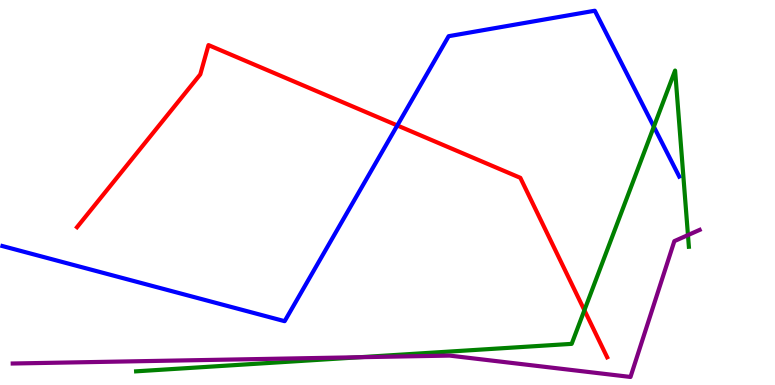[{'lines': ['blue', 'red'], 'intersections': [{'x': 5.13, 'y': 6.74}]}, {'lines': ['green', 'red'], 'intersections': [{'x': 7.54, 'y': 1.94}]}, {'lines': ['purple', 'red'], 'intersections': []}, {'lines': ['blue', 'green'], 'intersections': [{'x': 8.44, 'y': 6.71}]}, {'lines': ['blue', 'purple'], 'intersections': []}, {'lines': ['green', 'purple'], 'intersections': [{'x': 4.64, 'y': 0.722}, {'x': 8.88, 'y': 3.89}]}]